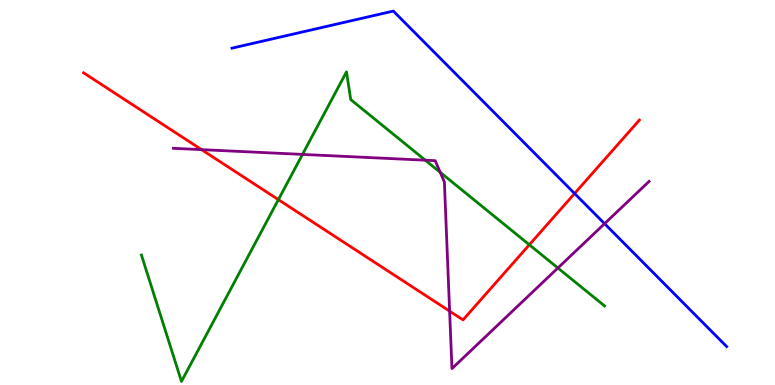[{'lines': ['blue', 'red'], 'intersections': [{'x': 7.41, 'y': 4.97}]}, {'lines': ['green', 'red'], 'intersections': [{'x': 3.59, 'y': 4.81}, {'x': 6.83, 'y': 3.64}]}, {'lines': ['purple', 'red'], 'intersections': [{'x': 2.6, 'y': 6.11}, {'x': 5.8, 'y': 1.92}]}, {'lines': ['blue', 'green'], 'intersections': []}, {'lines': ['blue', 'purple'], 'intersections': [{'x': 7.8, 'y': 4.19}]}, {'lines': ['green', 'purple'], 'intersections': [{'x': 3.9, 'y': 5.99}, {'x': 5.49, 'y': 5.84}, {'x': 5.68, 'y': 5.52}, {'x': 7.2, 'y': 3.04}]}]